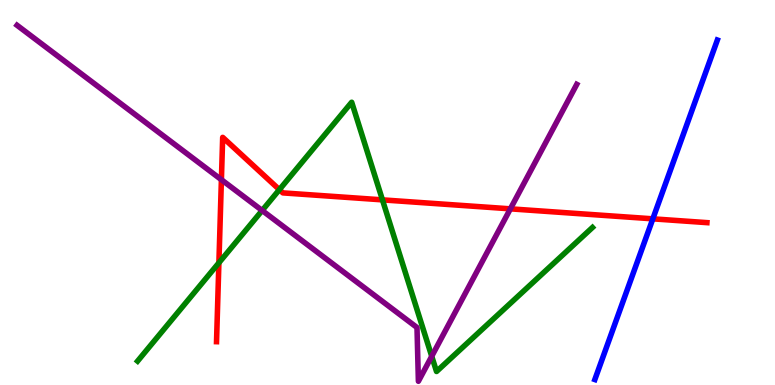[{'lines': ['blue', 'red'], 'intersections': [{'x': 8.42, 'y': 4.32}]}, {'lines': ['green', 'red'], 'intersections': [{'x': 2.82, 'y': 3.17}, {'x': 3.61, 'y': 5.07}, {'x': 4.93, 'y': 4.81}]}, {'lines': ['purple', 'red'], 'intersections': [{'x': 2.86, 'y': 5.33}, {'x': 6.59, 'y': 4.58}]}, {'lines': ['blue', 'green'], 'intersections': []}, {'lines': ['blue', 'purple'], 'intersections': []}, {'lines': ['green', 'purple'], 'intersections': [{'x': 3.38, 'y': 4.53}, {'x': 5.57, 'y': 0.746}]}]